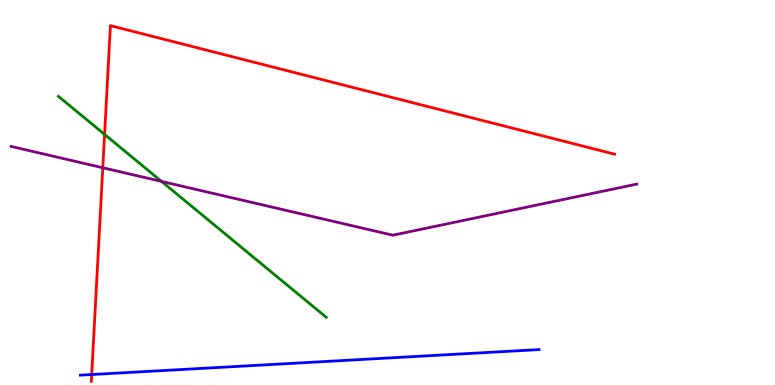[{'lines': ['blue', 'red'], 'intersections': [{'x': 1.18, 'y': 0.272}]}, {'lines': ['green', 'red'], 'intersections': [{'x': 1.35, 'y': 6.51}]}, {'lines': ['purple', 'red'], 'intersections': [{'x': 1.33, 'y': 5.64}]}, {'lines': ['blue', 'green'], 'intersections': []}, {'lines': ['blue', 'purple'], 'intersections': []}, {'lines': ['green', 'purple'], 'intersections': [{'x': 2.08, 'y': 5.29}]}]